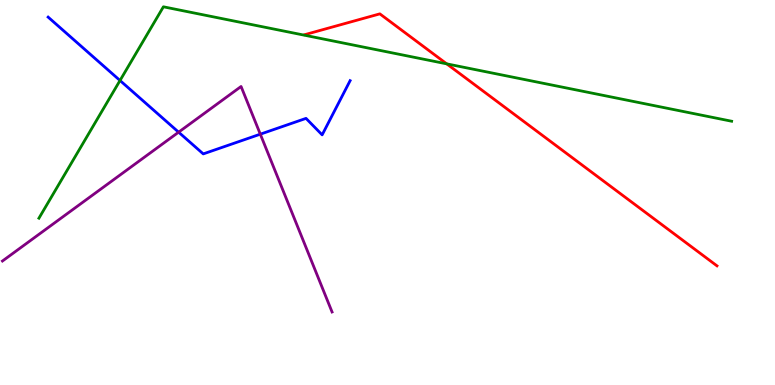[{'lines': ['blue', 'red'], 'intersections': []}, {'lines': ['green', 'red'], 'intersections': [{'x': 5.76, 'y': 8.34}]}, {'lines': ['purple', 'red'], 'intersections': []}, {'lines': ['blue', 'green'], 'intersections': [{'x': 1.55, 'y': 7.91}]}, {'lines': ['blue', 'purple'], 'intersections': [{'x': 2.3, 'y': 6.57}, {'x': 3.36, 'y': 6.51}]}, {'lines': ['green', 'purple'], 'intersections': []}]